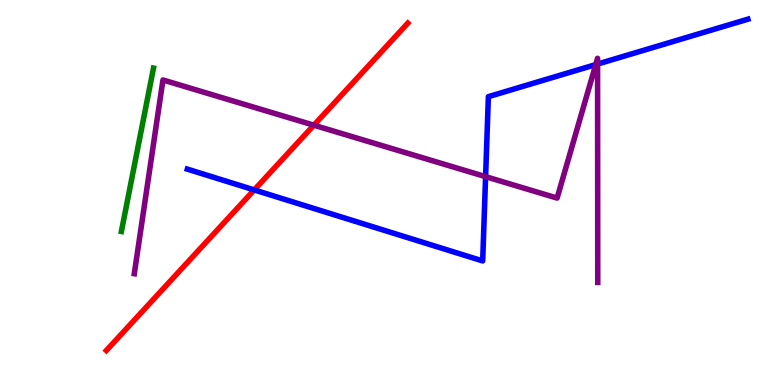[{'lines': ['blue', 'red'], 'intersections': [{'x': 3.28, 'y': 5.07}]}, {'lines': ['green', 'red'], 'intersections': []}, {'lines': ['purple', 'red'], 'intersections': [{'x': 4.05, 'y': 6.75}]}, {'lines': ['blue', 'green'], 'intersections': []}, {'lines': ['blue', 'purple'], 'intersections': [{'x': 6.27, 'y': 5.41}, {'x': 7.69, 'y': 8.32}, {'x': 7.71, 'y': 8.34}]}, {'lines': ['green', 'purple'], 'intersections': []}]